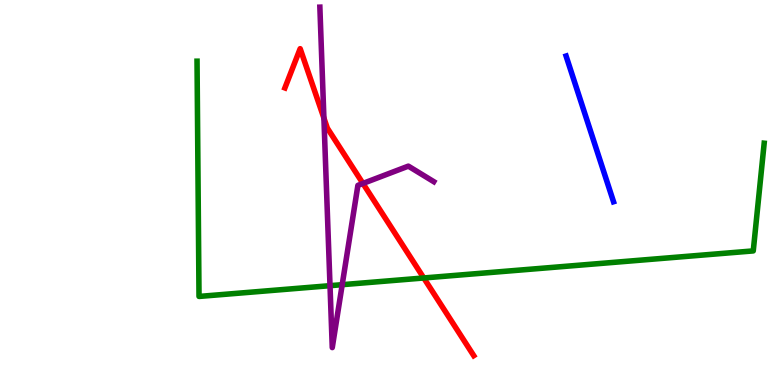[{'lines': ['blue', 'red'], 'intersections': []}, {'lines': ['green', 'red'], 'intersections': [{'x': 5.47, 'y': 2.78}]}, {'lines': ['purple', 'red'], 'intersections': [{'x': 4.18, 'y': 6.93}, {'x': 4.68, 'y': 5.24}]}, {'lines': ['blue', 'green'], 'intersections': []}, {'lines': ['blue', 'purple'], 'intersections': []}, {'lines': ['green', 'purple'], 'intersections': [{'x': 4.26, 'y': 2.58}, {'x': 4.42, 'y': 2.61}]}]